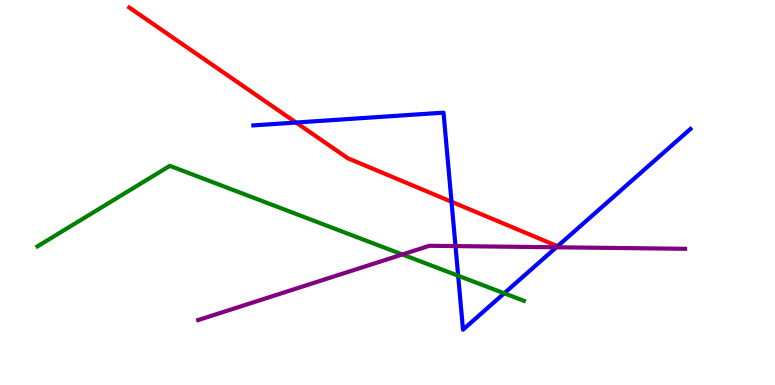[{'lines': ['blue', 'red'], 'intersections': [{'x': 3.82, 'y': 6.82}, {'x': 5.83, 'y': 4.76}, {'x': 7.19, 'y': 3.6}]}, {'lines': ['green', 'red'], 'intersections': []}, {'lines': ['purple', 'red'], 'intersections': []}, {'lines': ['blue', 'green'], 'intersections': [{'x': 5.91, 'y': 2.84}, {'x': 6.51, 'y': 2.38}]}, {'lines': ['blue', 'purple'], 'intersections': [{'x': 5.88, 'y': 3.61}, {'x': 7.18, 'y': 3.58}]}, {'lines': ['green', 'purple'], 'intersections': [{'x': 5.19, 'y': 3.39}]}]